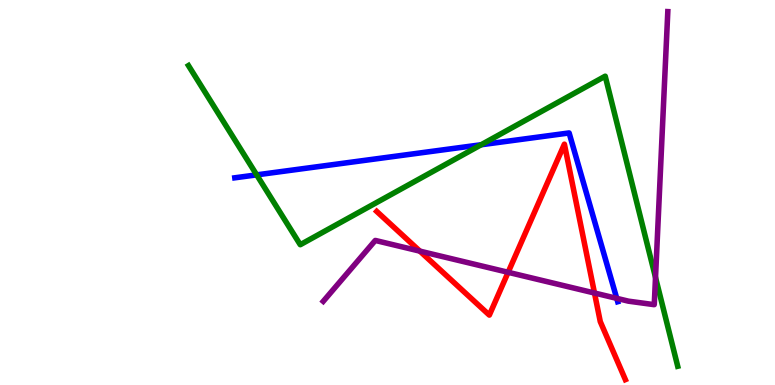[{'lines': ['blue', 'red'], 'intersections': []}, {'lines': ['green', 'red'], 'intersections': []}, {'lines': ['purple', 'red'], 'intersections': [{'x': 5.42, 'y': 3.48}, {'x': 6.56, 'y': 2.93}, {'x': 7.67, 'y': 2.39}]}, {'lines': ['blue', 'green'], 'intersections': [{'x': 3.31, 'y': 5.46}, {'x': 6.21, 'y': 6.24}]}, {'lines': ['blue', 'purple'], 'intersections': [{'x': 7.96, 'y': 2.25}]}, {'lines': ['green', 'purple'], 'intersections': [{'x': 8.46, 'y': 2.79}]}]